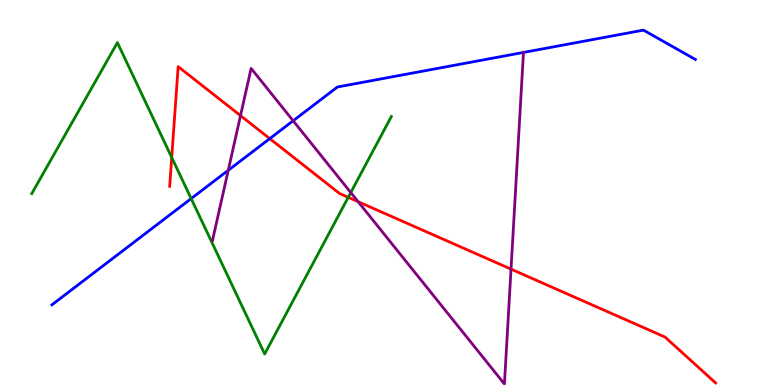[{'lines': ['blue', 'red'], 'intersections': [{'x': 3.48, 'y': 6.4}]}, {'lines': ['green', 'red'], 'intersections': [{'x': 2.22, 'y': 5.91}, {'x': 4.49, 'y': 4.87}]}, {'lines': ['purple', 'red'], 'intersections': [{'x': 3.1, 'y': 7.0}, {'x': 4.62, 'y': 4.76}, {'x': 6.59, 'y': 3.01}]}, {'lines': ['blue', 'green'], 'intersections': [{'x': 2.47, 'y': 4.84}]}, {'lines': ['blue', 'purple'], 'intersections': [{'x': 2.95, 'y': 5.58}, {'x': 3.78, 'y': 6.86}, {'x': 6.75, 'y': 8.64}]}, {'lines': ['green', 'purple'], 'intersections': [{'x': 4.53, 'y': 5.0}]}]